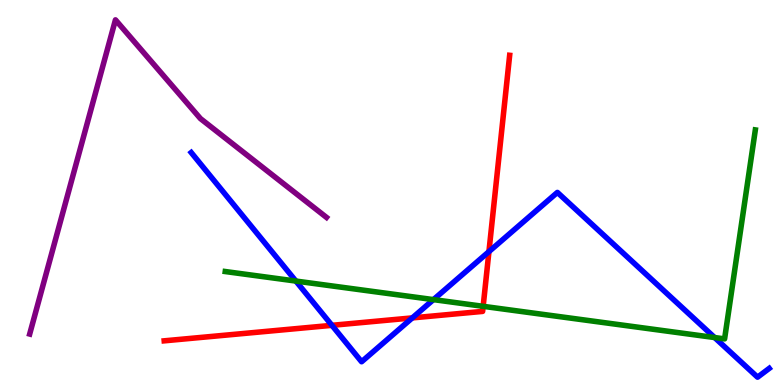[{'lines': ['blue', 'red'], 'intersections': [{'x': 4.28, 'y': 1.55}, {'x': 5.32, 'y': 1.74}, {'x': 6.31, 'y': 3.46}]}, {'lines': ['green', 'red'], 'intersections': [{'x': 6.23, 'y': 2.04}]}, {'lines': ['purple', 'red'], 'intersections': []}, {'lines': ['blue', 'green'], 'intersections': [{'x': 3.82, 'y': 2.7}, {'x': 5.59, 'y': 2.22}, {'x': 9.22, 'y': 1.23}]}, {'lines': ['blue', 'purple'], 'intersections': []}, {'lines': ['green', 'purple'], 'intersections': []}]